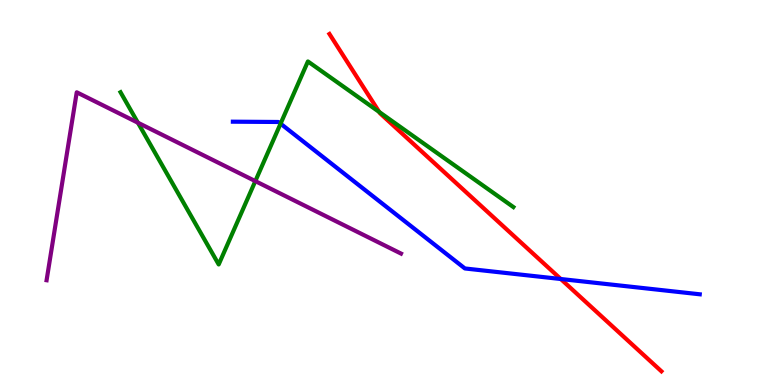[{'lines': ['blue', 'red'], 'intersections': [{'x': 7.24, 'y': 2.75}]}, {'lines': ['green', 'red'], 'intersections': [{'x': 4.89, 'y': 7.09}]}, {'lines': ['purple', 'red'], 'intersections': []}, {'lines': ['blue', 'green'], 'intersections': [{'x': 3.62, 'y': 6.79}]}, {'lines': ['blue', 'purple'], 'intersections': []}, {'lines': ['green', 'purple'], 'intersections': [{'x': 1.78, 'y': 6.81}, {'x': 3.29, 'y': 5.3}]}]